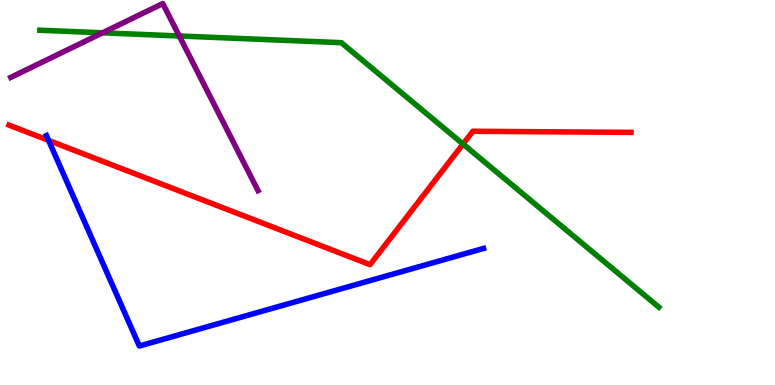[{'lines': ['blue', 'red'], 'intersections': [{'x': 0.627, 'y': 6.35}]}, {'lines': ['green', 'red'], 'intersections': [{'x': 5.97, 'y': 6.26}]}, {'lines': ['purple', 'red'], 'intersections': []}, {'lines': ['blue', 'green'], 'intersections': []}, {'lines': ['blue', 'purple'], 'intersections': []}, {'lines': ['green', 'purple'], 'intersections': [{'x': 1.32, 'y': 9.15}, {'x': 2.31, 'y': 9.07}]}]